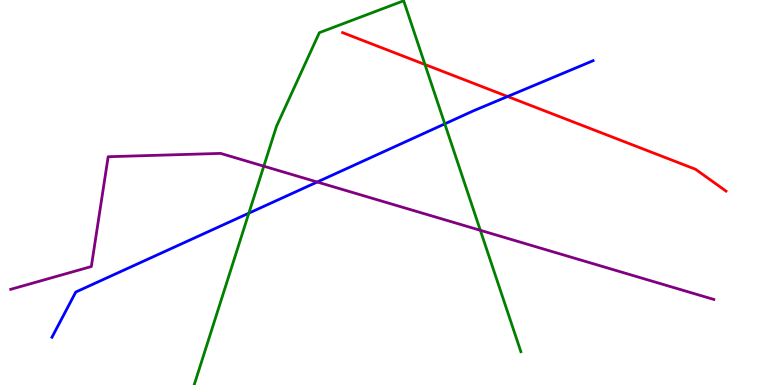[{'lines': ['blue', 'red'], 'intersections': [{'x': 6.55, 'y': 7.49}]}, {'lines': ['green', 'red'], 'intersections': [{'x': 5.48, 'y': 8.32}]}, {'lines': ['purple', 'red'], 'intersections': []}, {'lines': ['blue', 'green'], 'intersections': [{'x': 3.21, 'y': 4.46}, {'x': 5.74, 'y': 6.78}]}, {'lines': ['blue', 'purple'], 'intersections': [{'x': 4.09, 'y': 5.27}]}, {'lines': ['green', 'purple'], 'intersections': [{'x': 3.4, 'y': 5.68}, {'x': 6.2, 'y': 4.02}]}]